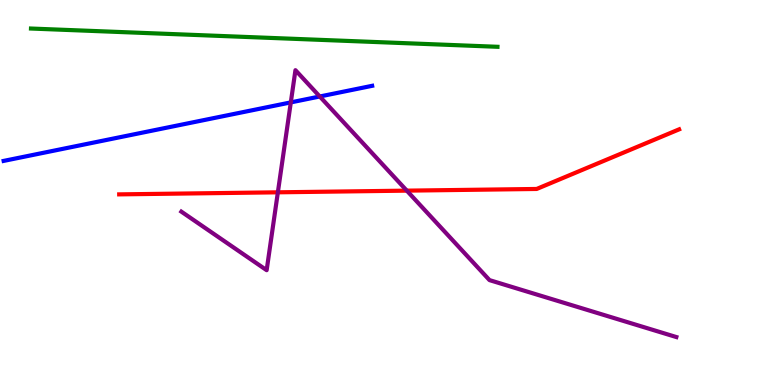[{'lines': ['blue', 'red'], 'intersections': []}, {'lines': ['green', 'red'], 'intersections': []}, {'lines': ['purple', 'red'], 'intersections': [{'x': 3.59, 'y': 5.0}, {'x': 5.25, 'y': 5.05}]}, {'lines': ['blue', 'green'], 'intersections': []}, {'lines': ['blue', 'purple'], 'intersections': [{'x': 3.75, 'y': 7.34}, {'x': 4.13, 'y': 7.49}]}, {'lines': ['green', 'purple'], 'intersections': []}]